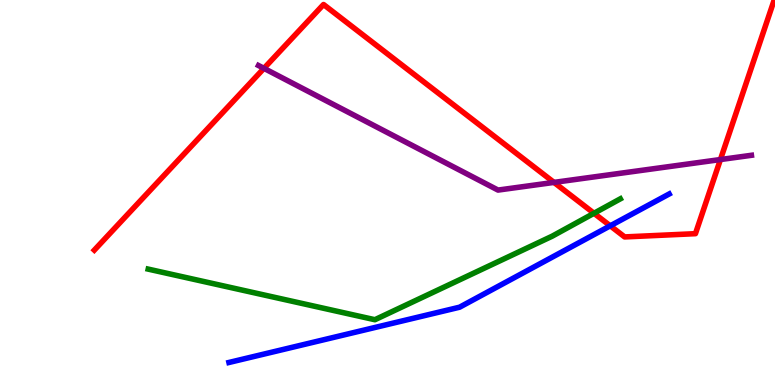[{'lines': ['blue', 'red'], 'intersections': [{'x': 7.87, 'y': 4.13}]}, {'lines': ['green', 'red'], 'intersections': [{'x': 7.66, 'y': 4.46}]}, {'lines': ['purple', 'red'], 'intersections': [{'x': 3.41, 'y': 8.22}, {'x': 7.15, 'y': 5.26}, {'x': 9.3, 'y': 5.86}]}, {'lines': ['blue', 'green'], 'intersections': []}, {'lines': ['blue', 'purple'], 'intersections': []}, {'lines': ['green', 'purple'], 'intersections': []}]